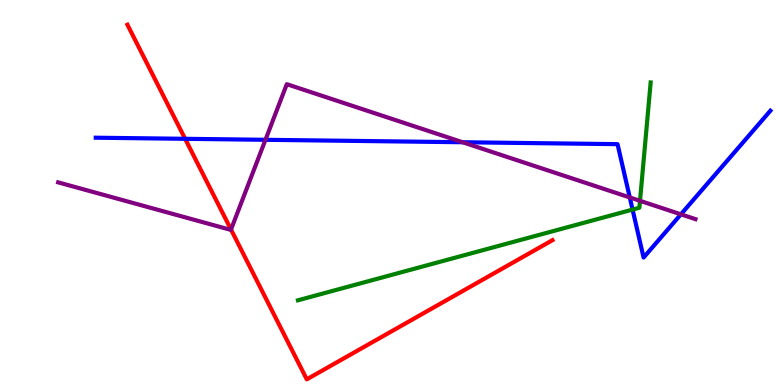[{'lines': ['blue', 'red'], 'intersections': [{'x': 2.39, 'y': 6.39}]}, {'lines': ['green', 'red'], 'intersections': []}, {'lines': ['purple', 'red'], 'intersections': [{'x': 2.98, 'y': 4.04}]}, {'lines': ['blue', 'green'], 'intersections': [{'x': 8.16, 'y': 4.56}]}, {'lines': ['blue', 'purple'], 'intersections': [{'x': 3.43, 'y': 6.37}, {'x': 5.97, 'y': 6.31}, {'x': 8.13, 'y': 4.87}, {'x': 8.79, 'y': 4.43}]}, {'lines': ['green', 'purple'], 'intersections': [{'x': 8.26, 'y': 4.78}]}]